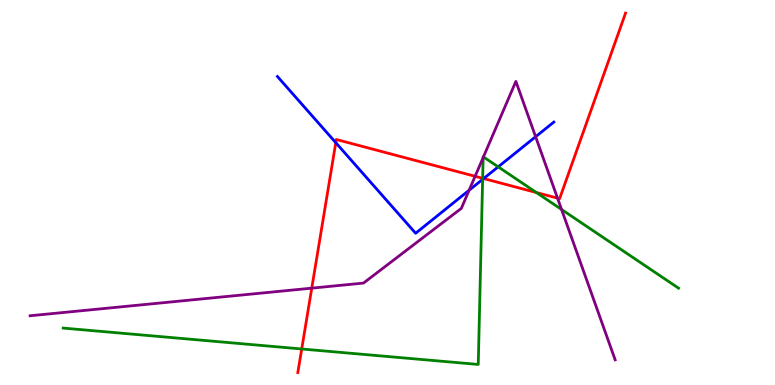[{'lines': ['blue', 'red'], 'intersections': [{'x': 4.33, 'y': 6.29}, {'x': 6.24, 'y': 5.36}]}, {'lines': ['green', 'red'], 'intersections': [{'x': 3.89, 'y': 0.936}, {'x': 6.23, 'y': 5.37}, {'x': 6.92, 'y': 5.0}]}, {'lines': ['purple', 'red'], 'intersections': [{'x': 4.02, 'y': 2.52}, {'x': 6.13, 'y': 5.42}, {'x': 7.19, 'y': 4.85}]}, {'lines': ['blue', 'green'], 'intersections': [{'x': 6.23, 'y': 5.34}, {'x': 6.43, 'y': 5.67}]}, {'lines': ['blue', 'purple'], 'intersections': [{'x': 6.05, 'y': 5.06}, {'x': 6.91, 'y': 6.45}]}, {'lines': ['green', 'purple'], 'intersections': [{'x': 6.23, 'y': 5.91}, {'x': 6.24, 'y': 5.92}, {'x': 7.25, 'y': 4.56}]}]